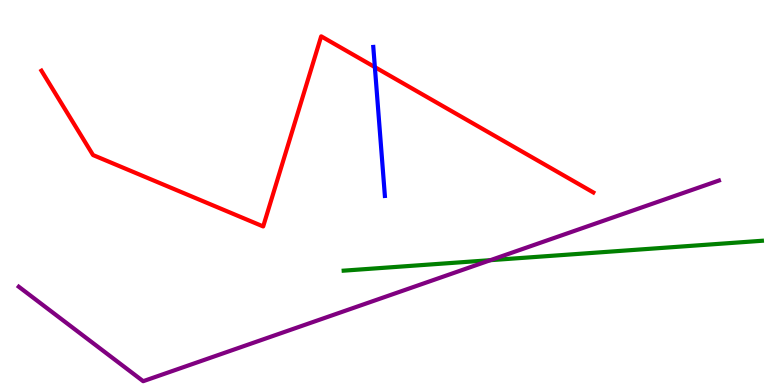[{'lines': ['blue', 'red'], 'intersections': [{'x': 4.84, 'y': 8.26}]}, {'lines': ['green', 'red'], 'intersections': []}, {'lines': ['purple', 'red'], 'intersections': []}, {'lines': ['blue', 'green'], 'intersections': []}, {'lines': ['blue', 'purple'], 'intersections': []}, {'lines': ['green', 'purple'], 'intersections': [{'x': 6.33, 'y': 3.24}]}]